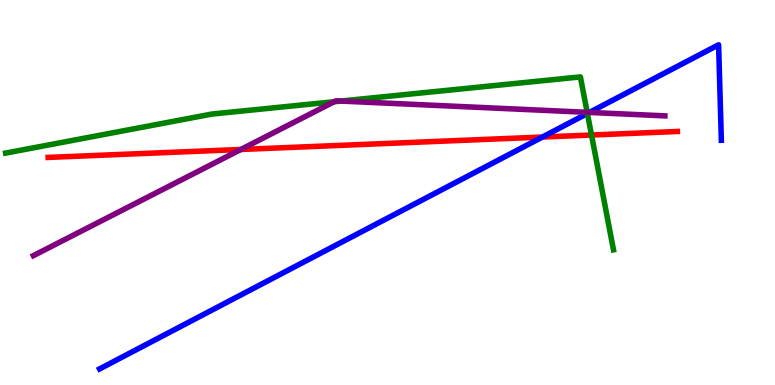[{'lines': ['blue', 'red'], 'intersections': [{'x': 7.0, 'y': 6.44}]}, {'lines': ['green', 'red'], 'intersections': [{'x': 7.63, 'y': 6.49}]}, {'lines': ['purple', 'red'], 'intersections': [{'x': 3.11, 'y': 6.12}]}, {'lines': ['blue', 'green'], 'intersections': [{'x': 7.58, 'y': 7.05}]}, {'lines': ['blue', 'purple'], 'intersections': [{'x': 7.61, 'y': 7.08}]}, {'lines': ['green', 'purple'], 'intersections': [{'x': 4.31, 'y': 7.36}, {'x': 4.4, 'y': 7.38}, {'x': 7.58, 'y': 7.08}]}]